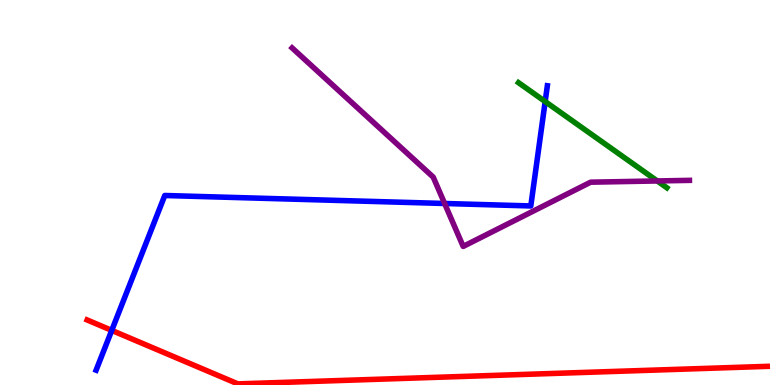[{'lines': ['blue', 'red'], 'intersections': [{'x': 1.44, 'y': 1.42}]}, {'lines': ['green', 'red'], 'intersections': []}, {'lines': ['purple', 'red'], 'intersections': []}, {'lines': ['blue', 'green'], 'intersections': [{'x': 7.03, 'y': 7.36}]}, {'lines': ['blue', 'purple'], 'intersections': [{'x': 5.74, 'y': 4.71}]}, {'lines': ['green', 'purple'], 'intersections': [{'x': 8.48, 'y': 5.3}]}]